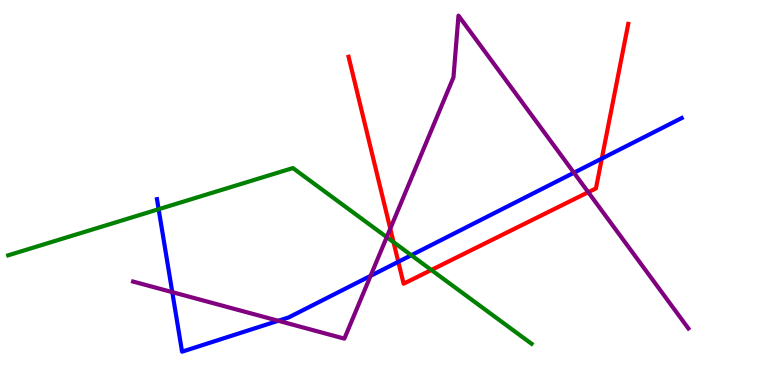[{'lines': ['blue', 'red'], 'intersections': [{'x': 5.14, 'y': 3.2}, {'x': 7.77, 'y': 5.88}]}, {'lines': ['green', 'red'], 'intersections': [{'x': 5.08, 'y': 3.71}, {'x': 5.57, 'y': 2.99}]}, {'lines': ['purple', 'red'], 'intersections': [{'x': 5.04, 'y': 4.06}, {'x': 7.59, 'y': 5.01}]}, {'lines': ['blue', 'green'], 'intersections': [{'x': 2.05, 'y': 4.57}, {'x': 5.31, 'y': 3.37}]}, {'lines': ['blue', 'purple'], 'intersections': [{'x': 2.22, 'y': 2.41}, {'x': 3.59, 'y': 1.67}, {'x': 4.78, 'y': 2.83}, {'x': 7.41, 'y': 5.51}]}, {'lines': ['green', 'purple'], 'intersections': [{'x': 4.99, 'y': 3.84}]}]